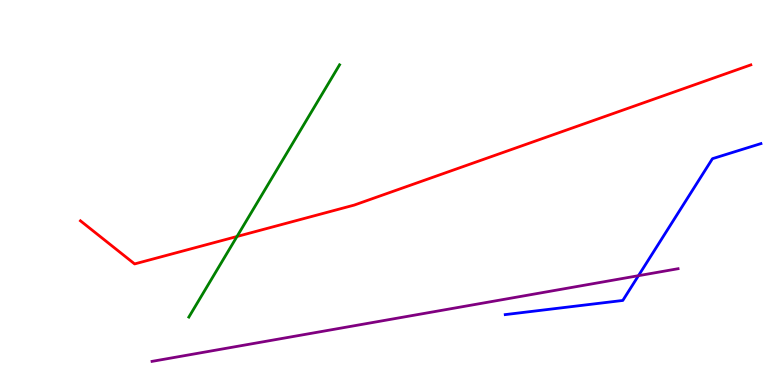[{'lines': ['blue', 'red'], 'intersections': []}, {'lines': ['green', 'red'], 'intersections': [{'x': 3.06, 'y': 3.86}]}, {'lines': ['purple', 'red'], 'intersections': []}, {'lines': ['blue', 'green'], 'intersections': []}, {'lines': ['blue', 'purple'], 'intersections': [{'x': 8.24, 'y': 2.84}]}, {'lines': ['green', 'purple'], 'intersections': []}]